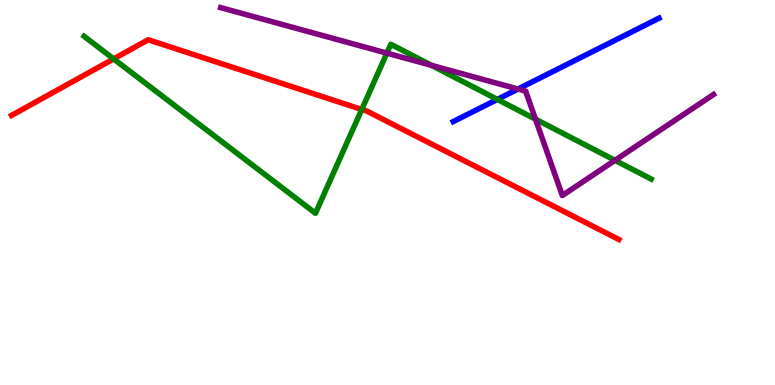[{'lines': ['blue', 'red'], 'intersections': []}, {'lines': ['green', 'red'], 'intersections': [{'x': 1.47, 'y': 8.47}, {'x': 4.67, 'y': 7.16}]}, {'lines': ['purple', 'red'], 'intersections': []}, {'lines': ['blue', 'green'], 'intersections': [{'x': 6.42, 'y': 7.42}]}, {'lines': ['blue', 'purple'], 'intersections': [{'x': 6.68, 'y': 7.69}]}, {'lines': ['green', 'purple'], 'intersections': [{'x': 4.99, 'y': 8.62}, {'x': 5.57, 'y': 8.3}, {'x': 6.91, 'y': 6.9}, {'x': 7.94, 'y': 5.84}]}]